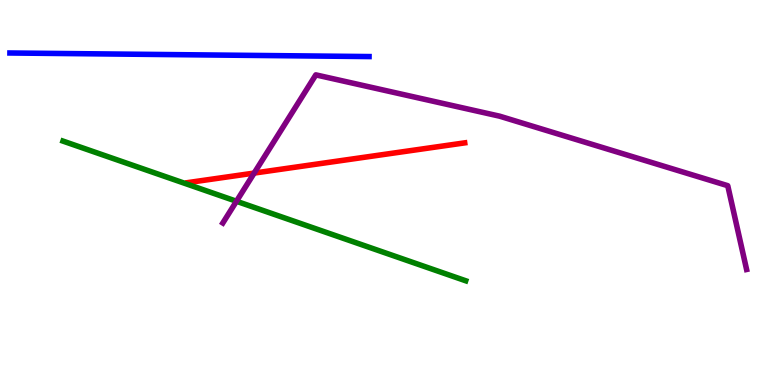[{'lines': ['blue', 'red'], 'intersections': []}, {'lines': ['green', 'red'], 'intersections': []}, {'lines': ['purple', 'red'], 'intersections': [{'x': 3.28, 'y': 5.5}]}, {'lines': ['blue', 'green'], 'intersections': []}, {'lines': ['blue', 'purple'], 'intersections': []}, {'lines': ['green', 'purple'], 'intersections': [{'x': 3.05, 'y': 4.77}]}]